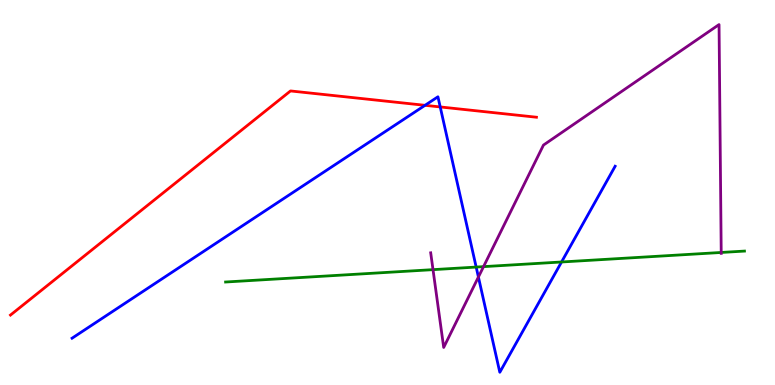[{'lines': ['blue', 'red'], 'intersections': [{'x': 5.48, 'y': 7.26}, {'x': 5.68, 'y': 7.22}]}, {'lines': ['green', 'red'], 'intersections': []}, {'lines': ['purple', 'red'], 'intersections': []}, {'lines': ['blue', 'green'], 'intersections': [{'x': 6.14, 'y': 3.06}, {'x': 7.25, 'y': 3.2}]}, {'lines': ['blue', 'purple'], 'intersections': [{'x': 6.17, 'y': 2.8}]}, {'lines': ['green', 'purple'], 'intersections': [{'x': 5.59, 'y': 3.0}, {'x': 6.24, 'y': 3.07}, {'x': 9.31, 'y': 3.44}]}]